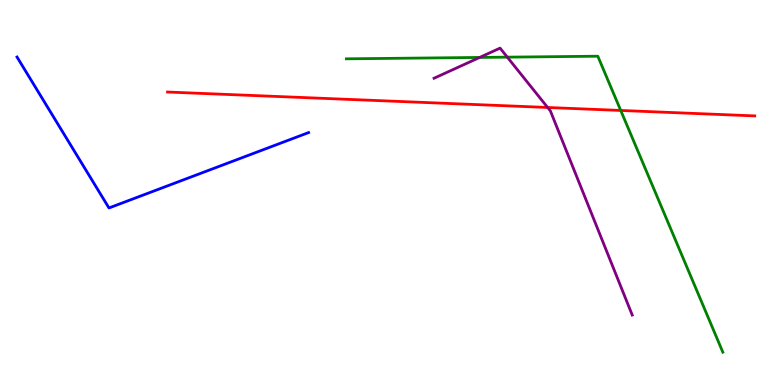[{'lines': ['blue', 'red'], 'intersections': []}, {'lines': ['green', 'red'], 'intersections': [{'x': 8.01, 'y': 7.13}]}, {'lines': ['purple', 'red'], 'intersections': [{'x': 7.07, 'y': 7.21}]}, {'lines': ['blue', 'green'], 'intersections': []}, {'lines': ['blue', 'purple'], 'intersections': []}, {'lines': ['green', 'purple'], 'intersections': [{'x': 6.19, 'y': 8.51}, {'x': 6.55, 'y': 8.52}]}]